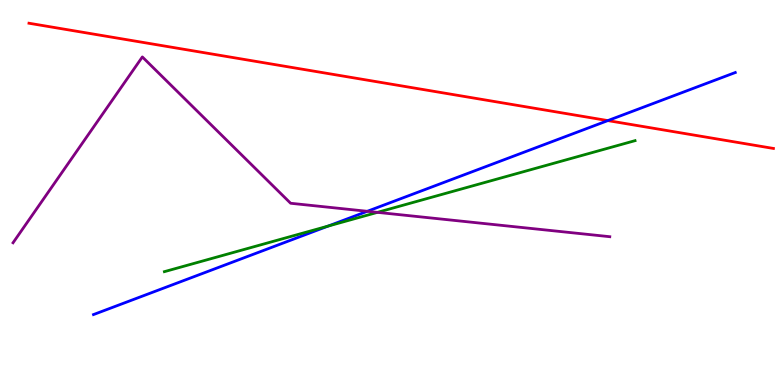[{'lines': ['blue', 'red'], 'intersections': [{'x': 7.84, 'y': 6.87}]}, {'lines': ['green', 'red'], 'intersections': []}, {'lines': ['purple', 'red'], 'intersections': []}, {'lines': ['blue', 'green'], 'intersections': [{'x': 4.23, 'y': 4.13}]}, {'lines': ['blue', 'purple'], 'intersections': [{'x': 4.74, 'y': 4.51}]}, {'lines': ['green', 'purple'], 'intersections': [{'x': 4.87, 'y': 4.48}]}]